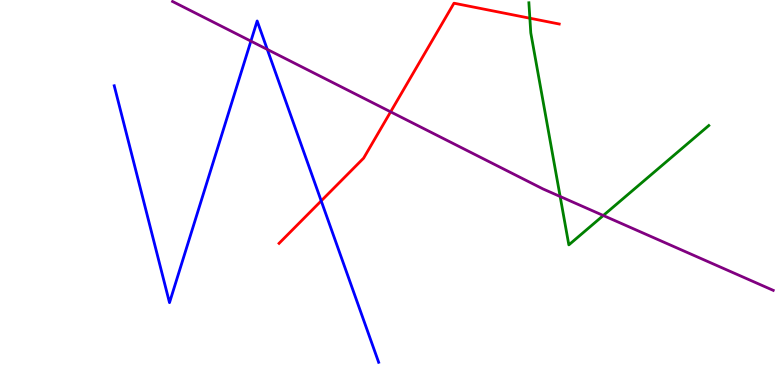[{'lines': ['blue', 'red'], 'intersections': [{'x': 4.14, 'y': 4.78}]}, {'lines': ['green', 'red'], 'intersections': [{'x': 6.84, 'y': 9.53}]}, {'lines': ['purple', 'red'], 'intersections': [{'x': 5.04, 'y': 7.1}]}, {'lines': ['blue', 'green'], 'intersections': []}, {'lines': ['blue', 'purple'], 'intersections': [{'x': 3.24, 'y': 8.93}, {'x': 3.45, 'y': 8.72}]}, {'lines': ['green', 'purple'], 'intersections': [{'x': 7.23, 'y': 4.9}, {'x': 7.78, 'y': 4.4}]}]